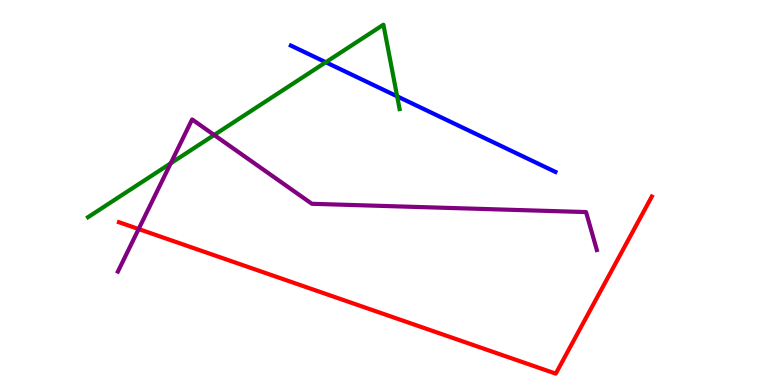[{'lines': ['blue', 'red'], 'intersections': []}, {'lines': ['green', 'red'], 'intersections': []}, {'lines': ['purple', 'red'], 'intersections': [{'x': 1.79, 'y': 4.05}]}, {'lines': ['blue', 'green'], 'intersections': [{'x': 4.2, 'y': 8.38}, {'x': 5.12, 'y': 7.5}]}, {'lines': ['blue', 'purple'], 'intersections': []}, {'lines': ['green', 'purple'], 'intersections': [{'x': 2.2, 'y': 5.76}, {'x': 2.76, 'y': 6.49}]}]